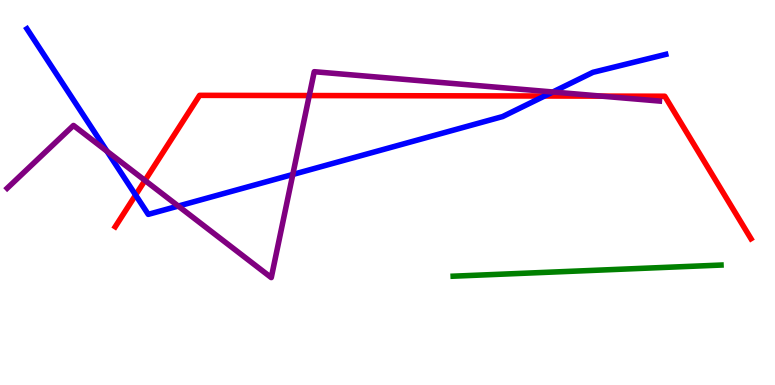[{'lines': ['blue', 'red'], 'intersections': [{'x': 1.75, 'y': 4.93}, {'x': 7.03, 'y': 7.51}]}, {'lines': ['green', 'red'], 'intersections': []}, {'lines': ['purple', 'red'], 'intersections': [{'x': 1.87, 'y': 5.31}, {'x': 3.99, 'y': 7.52}, {'x': 7.76, 'y': 7.5}]}, {'lines': ['blue', 'green'], 'intersections': []}, {'lines': ['blue', 'purple'], 'intersections': [{'x': 1.38, 'y': 6.07}, {'x': 2.3, 'y': 4.65}, {'x': 3.78, 'y': 5.47}, {'x': 7.13, 'y': 7.61}]}, {'lines': ['green', 'purple'], 'intersections': []}]